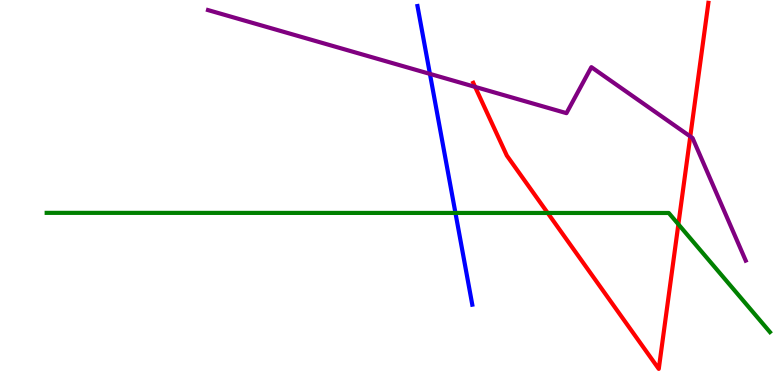[{'lines': ['blue', 'red'], 'intersections': []}, {'lines': ['green', 'red'], 'intersections': [{'x': 7.07, 'y': 4.47}, {'x': 8.75, 'y': 4.17}]}, {'lines': ['purple', 'red'], 'intersections': [{'x': 6.13, 'y': 7.74}, {'x': 8.91, 'y': 6.46}]}, {'lines': ['blue', 'green'], 'intersections': [{'x': 5.88, 'y': 4.47}]}, {'lines': ['blue', 'purple'], 'intersections': [{'x': 5.55, 'y': 8.08}]}, {'lines': ['green', 'purple'], 'intersections': []}]